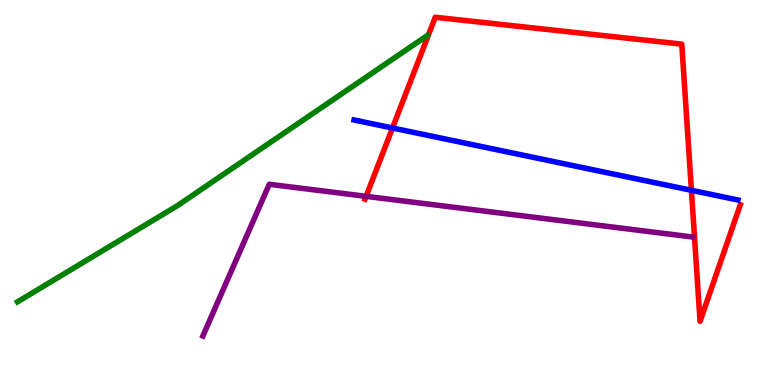[{'lines': ['blue', 'red'], 'intersections': [{'x': 5.06, 'y': 6.68}, {'x': 8.92, 'y': 5.06}]}, {'lines': ['green', 'red'], 'intersections': []}, {'lines': ['purple', 'red'], 'intersections': [{'x': 4.72, 'y': 4.9}]}, {'lines': ['blue', 'green'], 'intersections': []}, {'lines': ['blue', 'purple'], 'intersections': []}, {'lines': ['green', 'purple'], 'intersections': []}]